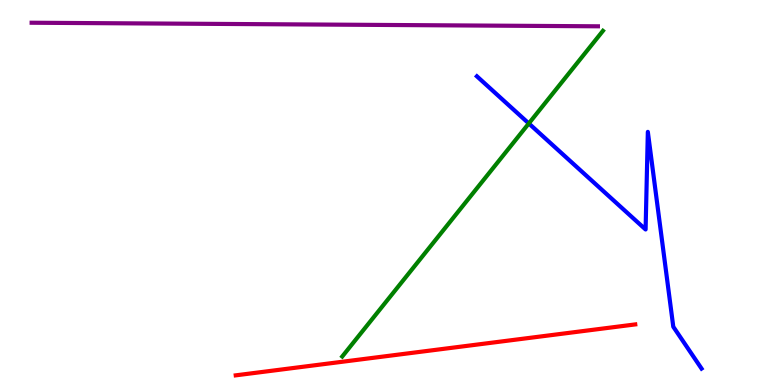[{'lines': ['blue', 'red'], 'intersections': []}, {'lines': ['green', 'red'], 'intersections': []}, {'lines': ['purple', 'red'], 'intersections': []}, {'lines': ['blue', 'green'], 'intersections': [{'x': 6.82, 'y': 6.79}]}, {'lines': ['blue', 'purple'], 'intersections': []}, {'lines': ['green', 'purple'], 'intersections': []}]